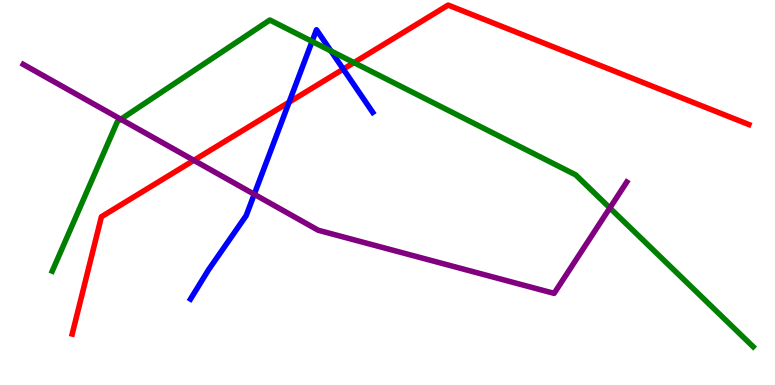[{'lines': ['blue', 'red'], 'intersections': [{'x': 3.73, 'y': 7.35}, {'x': 4.43, 'y': 8.2}]}, {'lines': ['green', 'red'], 'intersections': [{'x': 4.57, 'y': 8.37}]}, {'lines': ['purple', 'red'], 'intersections': [{'x': 2.5, 'y': 5.84}]}, {'lines': ['blue', 'green'], 'intersections': [{'x': 4.03, 'y': 8.92}, {'x': 4.27, 'y': 8.68}]}, {'lines': ['blue', 'purple'], 'intersections': [{'x': 3.28, 'y': 4.95}]}, {'lines': ['green', 'purple'], 'intersections': [{'x': 1.56, 'y': 6.9}, {'x': 7.87, 'y': 4.6}]}]